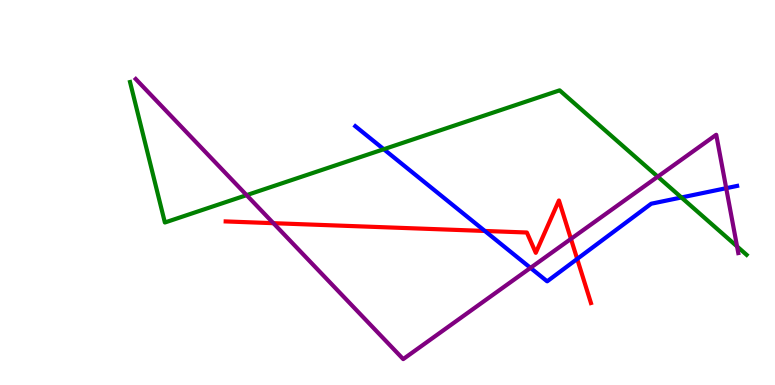[{'lines': ['blue', 'red'], 'intersections': [{'x': 6.26, 'y': 4.0}, {'x': 7.45, 'y': 3.27}]}, {'lines': ['green', 'red'], 'intersections': []}, {'lines': ['purple', 'red'], 'intersections': [{'x': 3.53, 'y': 4.2}, {'x': 7.37, 'y': 3.8}]}, {'lines': ['blue', 'green'], 'intersections': [{'x': 4.95, 'y': 6.12}, {'x': 8.79, 'y': 4.87}]}, {'lines': ['blue', 'purple'], 'intersections': [{'x': 6.85, 'y': 3.04}, {'x': 9.37, 'y': 5.11}]}, {'lines': ['green', 'purple'], 'intersections': [{'x': 3.18, 'y': 4.93}, {'x': 8.49, 'y': 5.41}, {'x': 9.51, 'y': 3.6}]}]